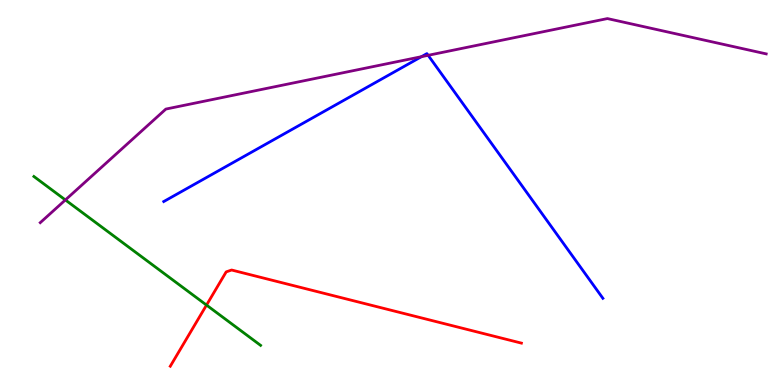[{'lines': ['blue', 'red'], 'intersections': []}, {'lines': ['green', 'red'], 'intersections': [{'x': 2.66, 'y': 2.08}]}, {'lines': ['purple', 'red'], 'intersections': []}, {'lines': ['blue', 'green'], 'intersections': []}, {'lines': ['blue', 'purple'], 'intersections': [{'x': 5.44, 'y': 8.53}, {'x': 5.52, 'y': 8.56}]}, {'lines': ['green', 'purple'], 'intersections': [{'x': 0.844, 'y': 4.81}]}]